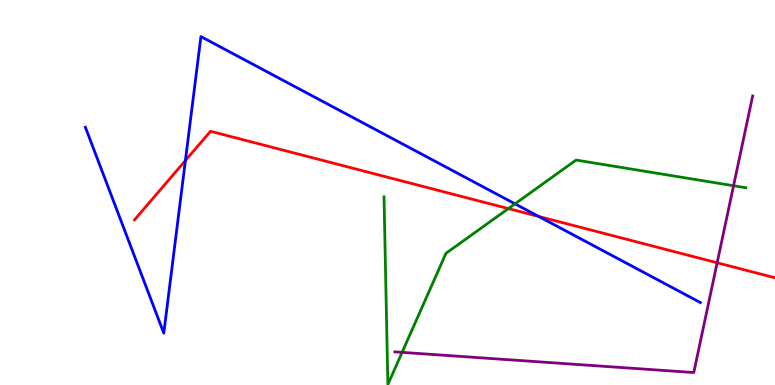[{'lines': ['blue', 'red'], 'intersections': [{'x': 2.39, 'y': 5.83}, {'x': 6.95, 'y': 4.38}]}, {'lines': ['green', 'red'], 'intersections': [{'x': 6.56, 'y': 4.58}]}, {'lines': ['purple', 'red'], 'intersections': [{'x': 9.25, 'y': 3.17}]}, {'lines': ['blue', 'green'], 'intersections': [{'x': 6.65, 'y': 4.71}]}, {'lines': ['blue', 'purple'], 'intersections': []}, {'lines': ['green', 'purple'], 'intersections': [{'x': 5.19, 'y': 0.848}, {'x': 9.47, 'y': 5.18}]}]